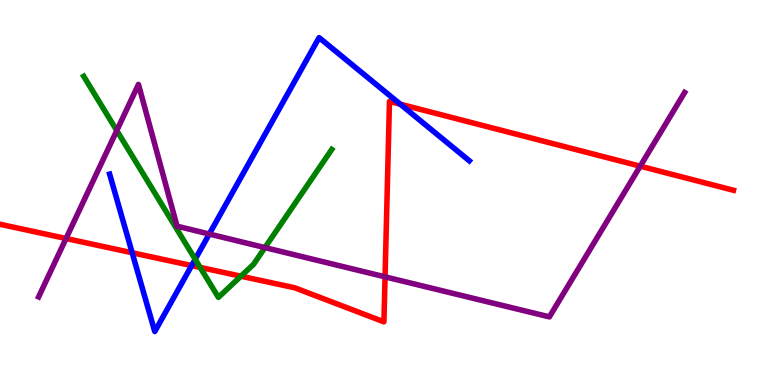[{'lines': ['blue', 'red'], 'intersections': [{'x': 1.71, 'y': 3.43}, {'x': 2.47, 'y': 3.1}, {'x': 5.17, 'y': 7.29}]}, {'lines': ['green', 'red'], 'intersections': [{'x': 2.58, 'y': 3.05}, {'x': 3.11, 'y': 2.83}]}, {'lines': ['purple', 'red'], 'intersections': [{'x': 0.852, 'y': 3.81}, {'x': 4.97, 'y': 2.81}, {'x': 8.26, 'y': 5.68}]}, {'lines': ['blue', 'green'], 'intersections': [{'x': 2.52, 'y': 3.27}]}, {'lines': ['blue', 'purple'], 'intersections': [{'x': 2.7, 'y': 3.92}]}, {'lines': ['green', 'purple'], 'intersections': [{'x': 1.51, 'y': 6.61}, {'x': 3.42, 'y': 3.57}]}]